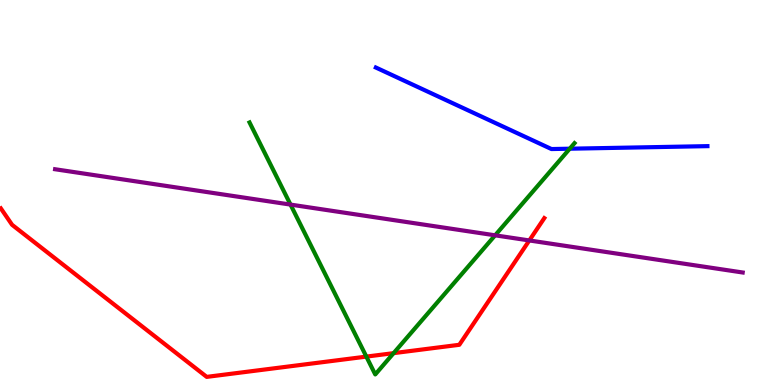[{'lines': ['blue', 'red'], 'intersections': []}, {'lines': ['green', 'red'], 'intersections': [{'x': 4.73, 'y': 0.737}, {'x': 5.08, 'y': 0.827}]}, {'lines': ['purple', 'red'], 'intersections': [{'x': 6.83, 'y': 3.75}]}, {'lines': ['blue', 'green'], 'intersections': [{'x': 7.35, 'y': 6.14}]}, {'lines': ['blue', 'purple'], 'intersections': []}, {'lines': ['green', 'purple'], 'intersections': [{'x': 3.75, 'y': 4.69}, {'x': 6.39, 'y': 3.89}]}]